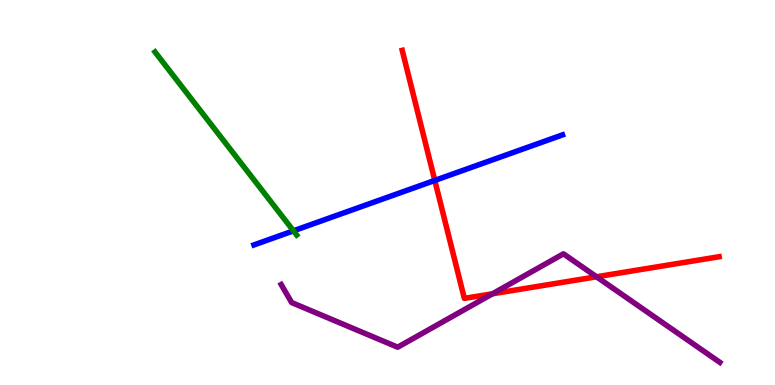[{'lines': ['blue', 'red'], 'intersections': [{'x': 5.61, 'y': 5.31}]}, {'lines': ['green', 'red'], 'intersections': []}, {'lines': ['purple', 'red'], 'intersections': [{'x': 6.36, 'y': 2.37}, {'x': 7.7, 'y': 2.81}]}, {'lines': ['blue', 'green'], 'intersections': [{'x': 3.79, 'y': 4.0}]}, {'lines': ['blue', 'purple'], 'intersections': []}, {'lines': ['green', 'purple'], 'intersections': []}]